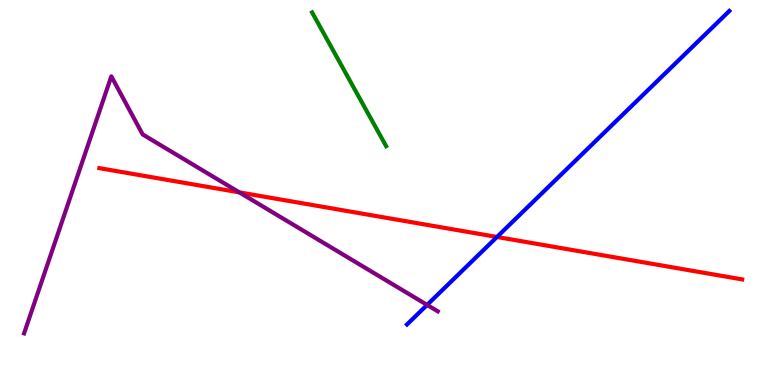[{'lines': ['blue', 'red'], 'intersections': [{'x': 6.41, 'y': 3.84}]}, {'lines': ['green', 'red'], 'intersections': []}, {'lines': ['purple', 'red'], 'intersections': [{'x': 3.09, 'y': 5.0}]}, {'lines': ['blue', 'green'], 'intersections': []}, {'lines': ['blue', 'purple'], 'intersections': [{'x': 5.51, 'y': 2.08}]}, {'lines': ['green', 'purple'], 'intersections': []}]